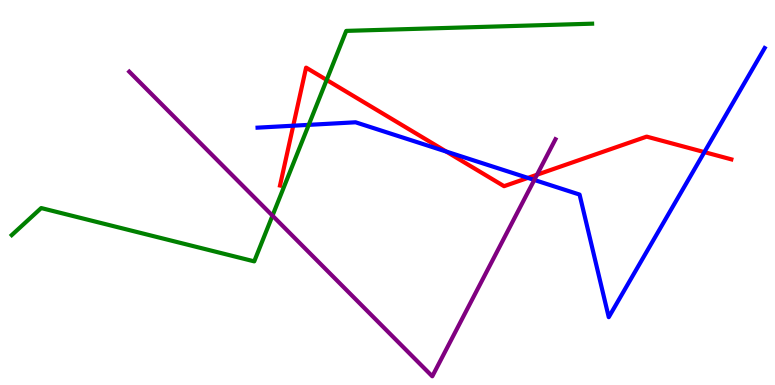[{'lines': ['blue', 'red'], 'intersections': [{'x': 3.78, 'y': 6.73}, {'x': 5.76, 'y': 6.06}, {'x': 6.81, 'y': 5.38}, {'x': 9.09, 'y': 6.05}]}, {'lines': ['green', 'red'], 'intersections': [{'x': 4.22, 'y': 7.92}]}, {'lines': ['purple', 'red'], 'intersections': [{'x': 6.93, 'y': 5.46}]}, {'lines': ['blue', 'green'], 'intersections': [{'x': 3.98, 'y': 6.76}]}, {'lines': ['blue', 'purple'], 'intersections': [{'x': 6.89, 'y': 5.33}]}, {'lines': ['green', 'purple'], 'intersections': [{'x': 3.52, 'y': 4.4}]}]